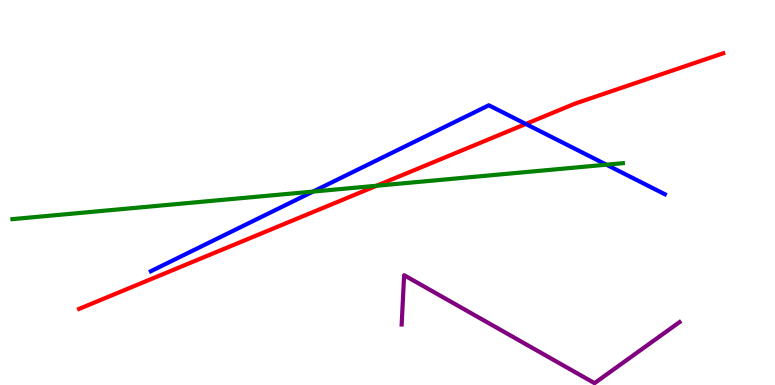[{'lines': ['blue', 'red'], 'intersections': [{'x': 6.78, 'y': 6.78}]}, {'lines': ['green', 'red'], 'intersections': [{'x': 4.86, 'y': 5.18}]}, {'lines': ['purple', 'red'], 'intersections': []}, {'lines': ['blue', 'green'], 'intersections': [{'x': 4.04, 'y': 5.02}, {'x': 7.82, 'y': 5.72}]}, {'lines': ['blue', 'purple'], 'intersections': []}, {'lines': ['green', 'purple'], 'intersections': []}]